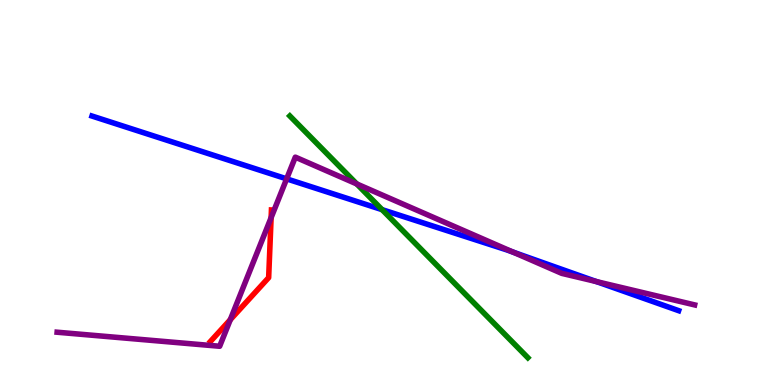[{'lines': ['blue', 'red'], 'intersections': []}, {'lines': ['green', 'red'], 'intersections': []}, {'lines': ['purple', 'red'], 'intersections': [{'x': 2.97, 'y': 1.7}, {'x': 3.5, 'y': 4.35}]}, {'lines': ['blue', 'green'], 'intersections': [{'x': 4.93, 'y': 4.55}]}, {'lines': ['blue', 'purple'], 'intersections': [{'x': 3.7, 'y': 5.35}, {'x': 6.62, 'y': 3.45}, {'x': 7.7, 'y': 2.69}]}, {'lines': ['green', 'purple'], 'intersections': [{'x': 4.6, 'y': 5.22}]}]